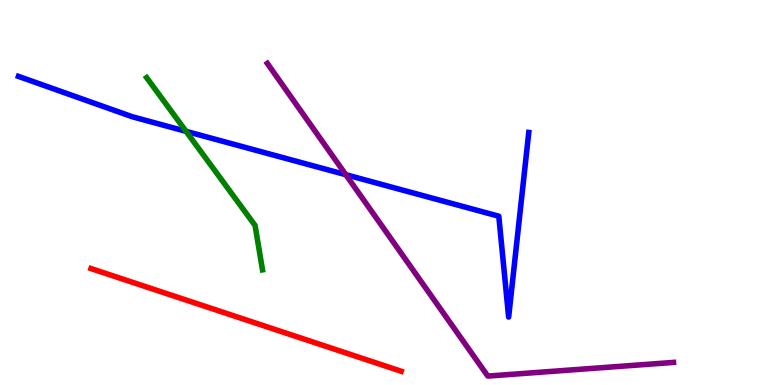[{'lines': ['blue', 'red'], 'intersections': []}, {'lines': ['green', 'red'], 'intersections': []}, {'lines': ['purple', 'red'], 'intersections': []}, {'lines': ['blue', 'green'], 'intersections': [{'x': 2.4, 'y': 6.59}]}, {'lines': ['blue', 'purple'], 'intersections': [{'x': 4.46, 'y': 5.46}]}, {'lines': ['green', 'purple'], 'intersections': []}]